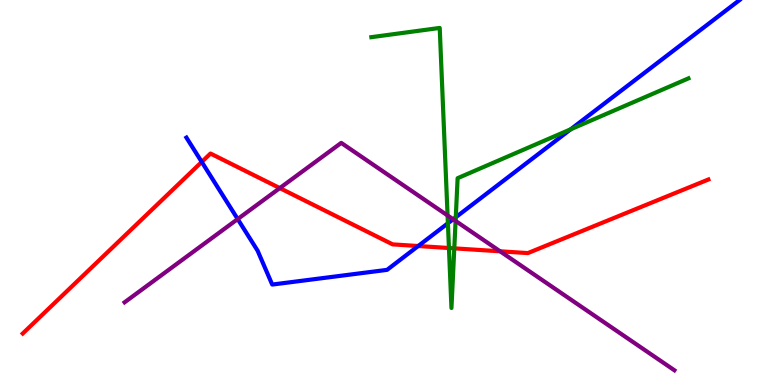[{'lines': ['blue', 'red'], 'intersections': [{'x': 2.6, 'y': 5.79}, {'x': 5.4, 'y': 3.61}]}, {'lines': ['green', 'red'], 'intersections': [{'x': 5.79, 'y': 3.56}, {'x': 5.86, 'y': 3.55}]}, {'lines': ['purple', 'red'], 'intersections': [{'x': 3.61, 'y': 5.11}, {'x': 6.45, 'y': 3.47}]}, {'lines': ['blue', 'green'], 'intersections': [{'x': 5.78, 'y': 4.2}, {'x': 5.88, 'y': 4.36}, {'x': 7.36, 'y': 6.64}]}, {'lines': ['blue', 'purple'], 'intersections': [{'x': 3.07, 'y': 4.31}, {'x': 5.85, 'y': 4.3}]}, {'lines': ['green', 'purple'], 'intersections': [{'x': 5.78, 'y': 4.4}, {'x': 5.88, 'y': 4.26}]}]